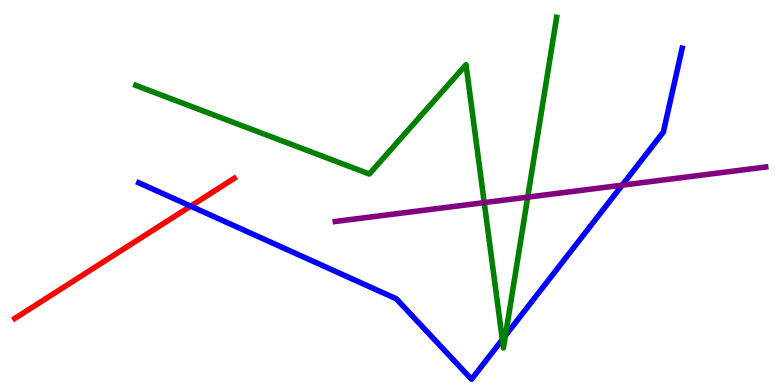[{'lines': ['blue', 'red'], 'intersections': [{'x': 2.46, 'y': 4.65}]}, {'lines': ['green', 'red'], 'intersections': []}, {'lines': ['purple', 'red'], 'intersections': []}, {'lines': ['blue', 'green'], 'intersections': [{'x': 6.48, 'y': 1.18}, {'x': 6.52, 'y': 1.28}]}, {'lines': ['blue', 'purple'], 'intersections': [{'x': 8.03, 'y': 5.19}]}, {'lines': ['green', 'purple'], 'intersections': [{'x': 6.25, 'y': 4.74}, {'x': 6.81, 'y': 4.88}]}]